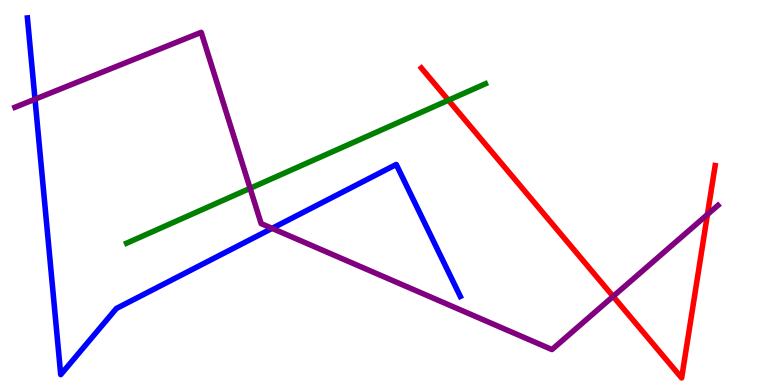[{'lines': ['blue', 'red'], 'intersections': []}, {'lines': ['green', 'red'], 'intersections': [{'x': 5.79, 'y': 7.4}]}, {'lines': ['purple', 'red'], 'intersections': [{'x': 7.91, 'y': 2.3}, {'x': 9.13, 'y': 4.43}]}, {'lines': ['blue', 'green'], 'intersections': []}, {'lines': ['blue', 'purple'], 'intersections': [{'x': 0.452, 'y': 7.42}, {'x': 3.51, 'y': 4.07}]}, {'lines': ['green', 'purple'], 'intersections': [{'x': 3.23, 'y': 5.11}]}]